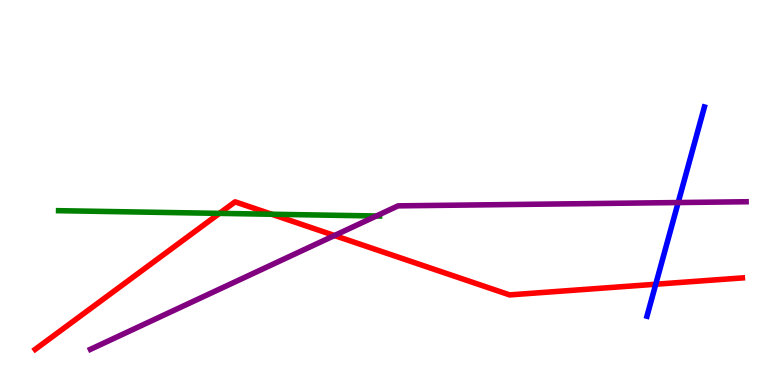[{'lines': ['blue', 'red'], 'intersections': [{'x': 8.46, 'y': 2.62}]}, {'lines': ['green', 'red'], 'intersections': [{'x': 2.83, 'y': 4.46}, {'x': 3.51, 'y': 4.44}]}, {'lines': ['purple', 'red'], 'intersections': [{'x': 4.32, 'y': 3.88}]}, {'lines': ['blue', 'green'], 'intersections': []}, {'lines': ['blue', 'purple'], 'intersections': [{'x': 8.75, 'y': 4.74}]}, {'lines': ['green', 'purple'], 'intersections': [{'x': 4.86, 'y': 4.39}]}]